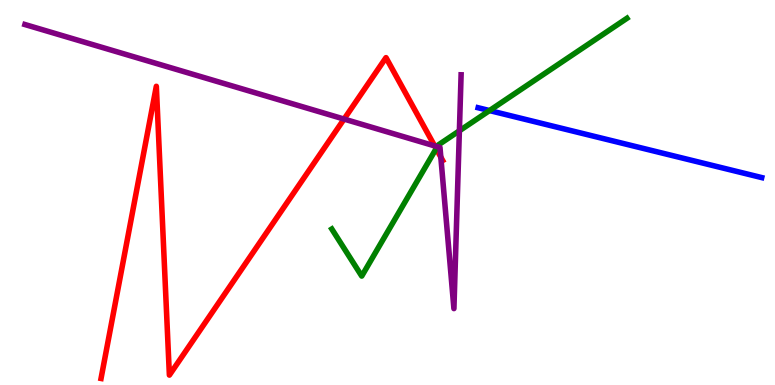[{'lines': ['blue', 'red'], 'intersections': []}, {'lines': ['green', 'red'], 'intersections': [{'x': 5.63, 'y': 6.14}]}, {'lines': ['purple', 'red'], 'intersections': [{'x': 4.44, 'y': 6.91}, {'x': 5.61, 'y': 6.21}, {'x': 5.69, 'y': 5.92}]}, {'lines': ['blue', 'green'], 'intersections': [{'x': 6.32, 'y': 7.13}]}, {'lines': ['blue', 'purple'], 'intersections': []}, {'lines': ['green', 'purple'], 'intersections': [{'x': 5.64, 'y': 6.19}, {'x': 5.93, 'y': 6.6}]}]